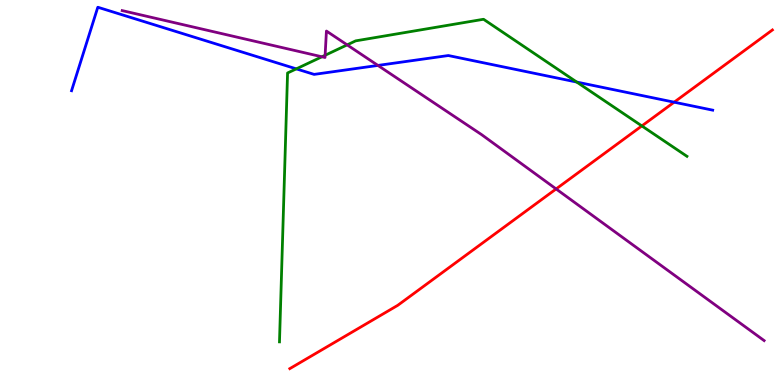[{'lines': ['blue', 'red'], 'intersections': [{'x': 8.7, 'y': 7.35}]}, {'lines': ['green', 'red'], 'intersections': [{'x': 8.28, 'y': 6.73}]}, {'lines': ['purple', 'red'], 'intersections': [{'x': 7.18, 'y': 5.09}]}, {'lines': ['blue', 'green'], 'intersections': [{'x': 3.82, 'y': 8.21}, {'x': 7.44, 'y': 7.87}]}, {'lines': ['blue', 'purple'], 'intersections': [{'x': 4.88, 'y': 8.3}]}, {'lines': ['green', 'purple'], 'intersections': [{'x': 4.15, 'y': 8.53}, {'x': 4.2, 'y': 8.56}, {'x': 4.48, 'y': 8.83}]}]